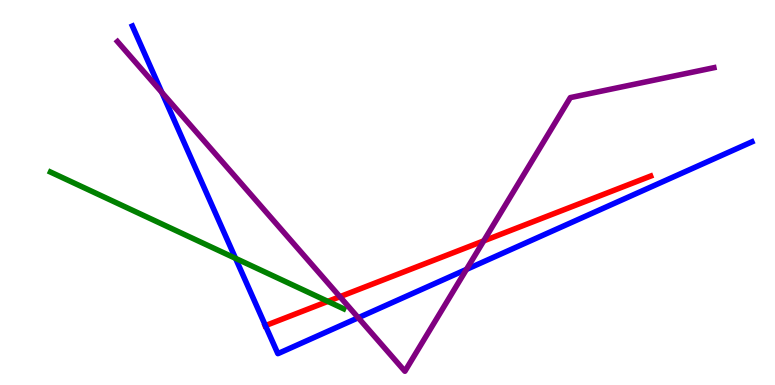[{'lines': ['blue', 'red'], 'intersections': [{'x': 3.42, 'y': 1.54}]}, {'lines': ['green', 'red'], 'intersections': [{'x': 4.23, 'y': 2.17}]}, {'lines': ['purple', 'red'], 'intersections': [{'x': 4.39, 'y': 2.29}, {'x': 6.24, 'y': 3.74}]}, {'lines': ['blue', 'green'], 'intersections': [{'x': 3.04, 'y': 3.29}]}, {'lines': ['blue', 'purple'], 'intersections': [{'x': 2.09, 'y': 7.6}, {'x': 4.62, 'y': 1.75}, {'x': 6.02, 'y': 3.0}]}, {'lines': ['green', 'purple'], 'intersections': []}]